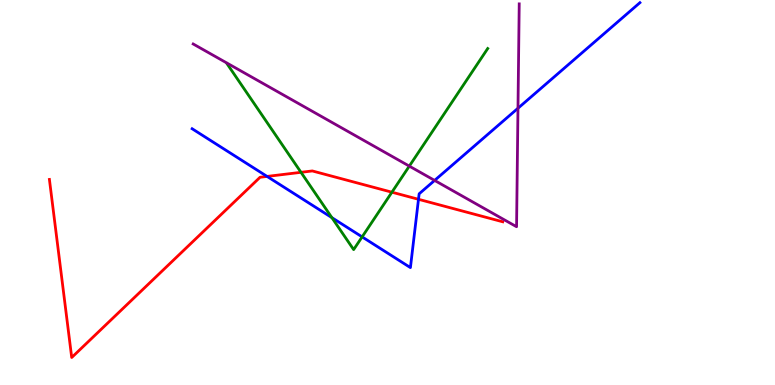[{'lines': ['blue', 'red'], 'intersections': [{'x': 3.45, 'y': 5.42}, {'x': 5.4, 'y': 4.82}]}, {'lines': ['green', 'red'], 'intersections': [{'x': 3.88, 'y': 5.52}, {'x': 5.06, 'y': 5.01}]}, {'lines': ['purple', 'red'], 'intersections': []}, {'lines': ['blue', 'green'], 'intersections': [{'x': 4.28, 'y': 4.35}, {'x': 4.67, 'y': 3.85}]}, {'lines': ['blue', 'purple'], 'intersections': [{'x': 5.61, 'y': 5.31}, {'x': 6.68, 'y': 7.19}]}, {'lines': ['green', 'purple'], 'intersections': [{'x': 5.28, 'y': 5.69}]}]